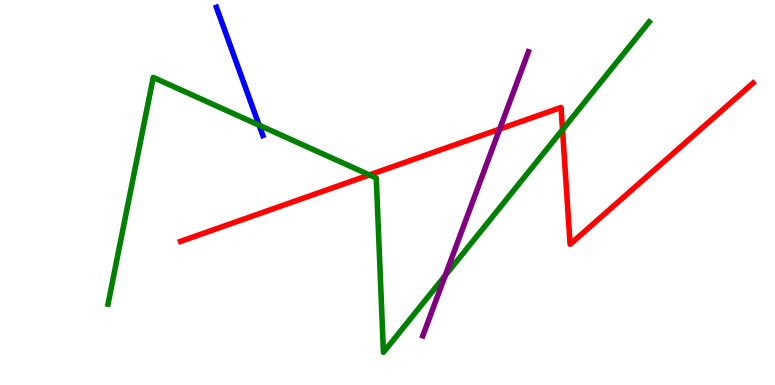[{'lines': ['blue', 'red'], 'intersections': []}, {'lines': ['green', 'red'], 'intersections': [{'x': 4.77, 'y': 5.46}, {'x': 7.26, 'y': 6.63}]}, {'lines': ['purple', 'red'], 'intersections': [{'x': 6.45, 'y': 6.65}]}, {'lines': ['blue', 'green'], 'intersections': [{'x': 3.34, 'y': 6.75}]}, {'lines': ['blue', 'purple'], 'intersections': []}, {'lines': ['green', 'purple'], 'intersections': [{'x': 5.74, 'y': 2.84}]}]